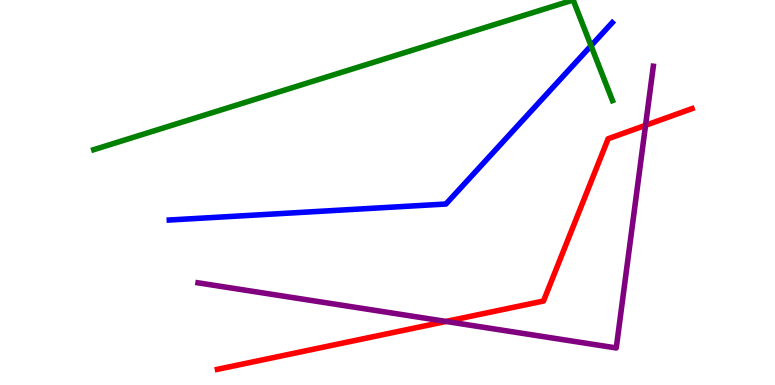[{'lines': ['blue', 'red'], 'intersections': []}, {'lines': ['green', 'red'], 'intersections': []}, {'lines': ['purple', 'red'], 'intersections': [{'x': 5.76, 'y': 1.65}, {'x': 8.33, 'y': 6.74}]}, {'lines': ['blue', 'green'], 'intersections': [{'x': 7.63, 'y': 8.81}]}, {'lines': ['blue', 'purple'], 'intersections': []}, {'lines': ['green', 'purple'], 'intersections': []}]